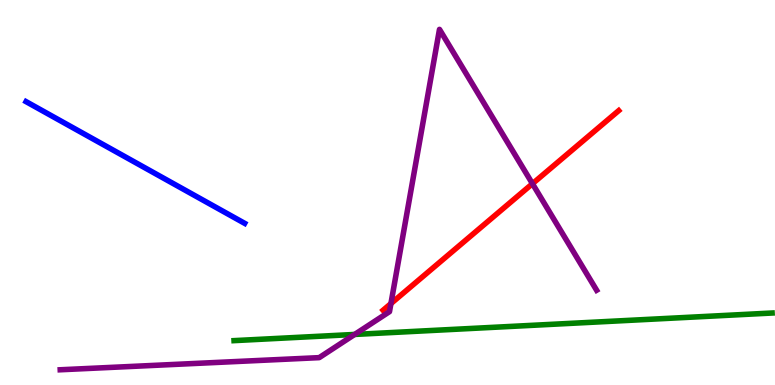[{'lines': ['blue', 'red'], 'intersections': []}, {'lines': ['green', 'red'], 'intersections': []}, {'lines': ['purple', 'red'], 'intersections': [{'x': 5.04, 'y': 2.11}, {'x': 6.87, 'y': 5.23}]}, {'lines': ['blue', 'green'], 'intersections': []}, {'lines': ['blue', 'purple'], 'intersections': []}, {'lines': ['green', 'purple'], 'intersections': [{'x': 4.58, 'y': 1.31}]}]